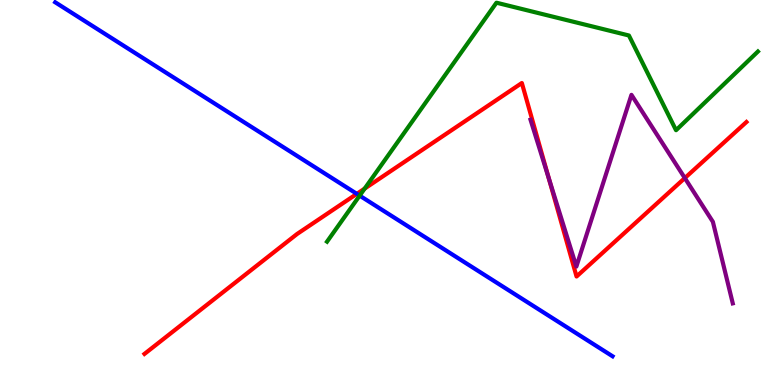[{'lines': ['blue', 'red'], 'intersections': [{'x': 4.6, 'y': 4.96}]}, {'lines': ['green', 'red'], 'intersections': [{'x': 4.71, 'y': 5.1}]}, {'lines': ['purple', 'red'], 'intersections': [{'x': 7.08, 'y': 5.37}, {'x': 8.84, 'y': 5.38}]}, {'lines': ['blue', 'green'], 'intersections': [{'x': 4.64, 'y': 4.92}]}, {'lines': ['blue', 'purple'], 'intersections': []}, {'lines': ['green', 'purple'], 'intersections': []}]